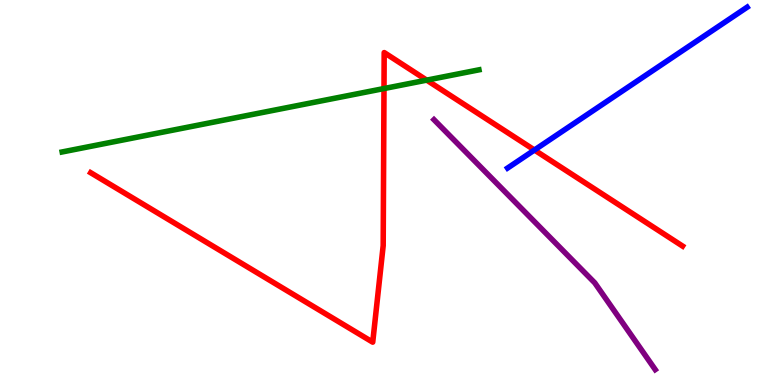[{'lines': ['blue', 'red'], 'intersections': [{'x': 6.9, 'y': 6.1}]}, {'lines': ['green', 'red'], 'intersections': [{'x': 4.95, 'y': 7.7}, {'x': 5.51, 'y': 7.92}]}, {'lines': ['purple', 'red'], 'intersections': []}, {'lines': ['blue', 'green'], 'intersections': []}, {'lines': ['blue', 'purple'], 'intersections': []}, {'lines': ['green', 'purple'], 'intersections': []}]